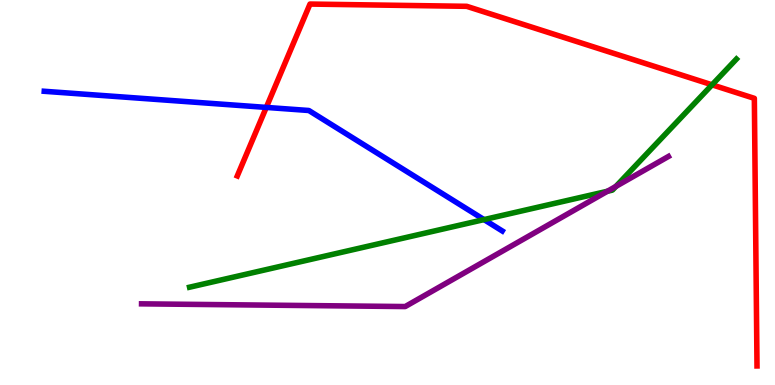[{'lines': ['blue', 'red'], 'intersections': [{'x': 3.44, 'y': 7.21}]}, {'lines': ['green', 'red'], 'intersections': [{'x': 9.19, 'y': 7.8}]}, {'lines': ['purple', 'red'], 'intersections': []}, {'lines': ['blue', 'green'], 'intersections': [{'x': 6.25, 'y': 4.3}]}, {'lines': ['blue', 'purple'], 'intersections': []}, {'lines': ['green', 'purple'], 'intersections': [{'x': 7.84, 'y': 5.03}, {'x': 7.95, 'y': 5.16}]}]